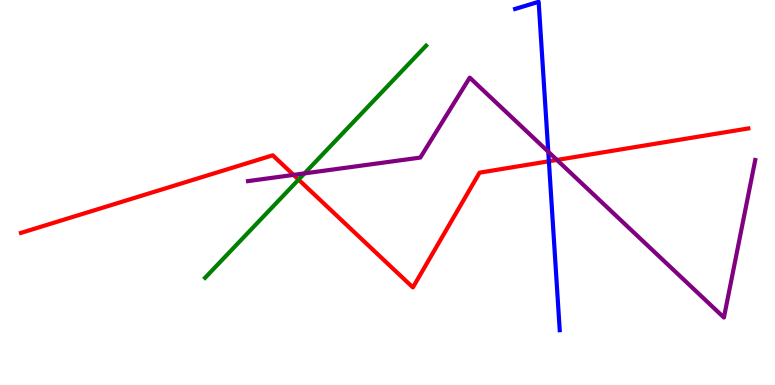[{'lines': ['blue', 'red'], 'intersections': [{'x': 7.08, 'y': 5.81}]}, {'lines': ['green', 'red'], 'intersections': [{'x': 3.85, 'y': 5.33}]}, {'lines': ['purple', 'red'], 'intersections': [{'x': 3.79, 'y': 5.46}, {'x': 7.19, 'y': 5.85}]}, {'lines': ['blue', 'green'], 'intersections': []}, {'lines': ['blue', 'purple'], 'intersections': [{'x': 7.07, 'y': 6.06}]}, {'lines': ['green', 'purple'], 'intersections': [{'x': 3.93, 'y': 5.5}]}]